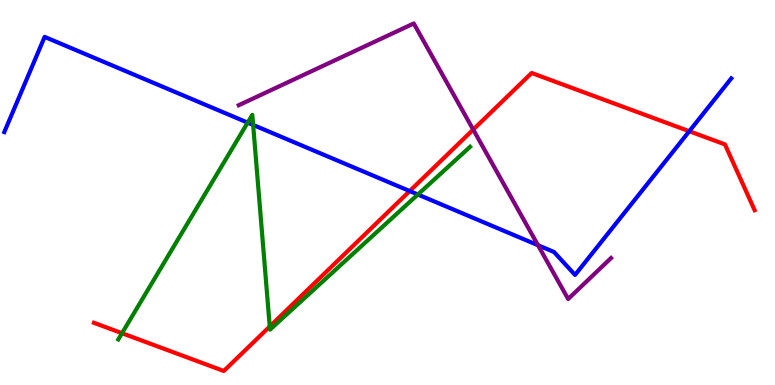[{'lines': ['blue', 'red'], 'intersections': [{'x': 5.29, 'y': 5.04}, {'x': 8.89, 'y': 6.59}]}, {'lines': ['green', 'red'], 'intersections': [{'x': 1.57, 'y': 1.35}, {'x': 3.48, 'y': 1.52}]}, {'lines': ['purple', 'red'], 'intersections': [{'x': 6.11, 'y': 6.63}]}, {'lines': ['blue', 'green'], 'intersections': [{'x': 3.2, 'y': 6.81}, {'x': 3.27, 'y': 6.75}, {'x': 5.39, 'y': 4.95}]}, {'lines': ['blue', 'purple'], 'intersections': [{'x': 6.94, 'y': 3.63}]}, {'lines': ['green', 'purple'], 'intersections': []}]